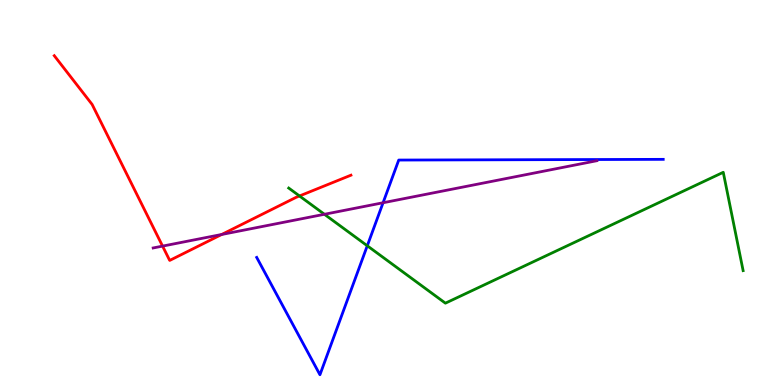[{'lines': ['blue', 'red'], 'intersections': []}, {'lines': ['green', 'red'], 'intersections': [{'x': 3.86, 'y': 4.91}]}, {'lines': ['purple', 'red'], 'intersections': [{'x': 2.1, 'y': 3.61}, {'x': 2.86, 'y': 3.91}]}, {'lines': ['blue', 'green'], 'intersections': [{'x': 4.74, 'y': 3.62}]}, {'lines': ['blue', 'purple'], 'intersections': [{'x': 4.94, 'y': 4.73}]}, {'lines': ['green', 'purple'], 'intersections': [{'x': 4.19, 'y': 4.43}]}]